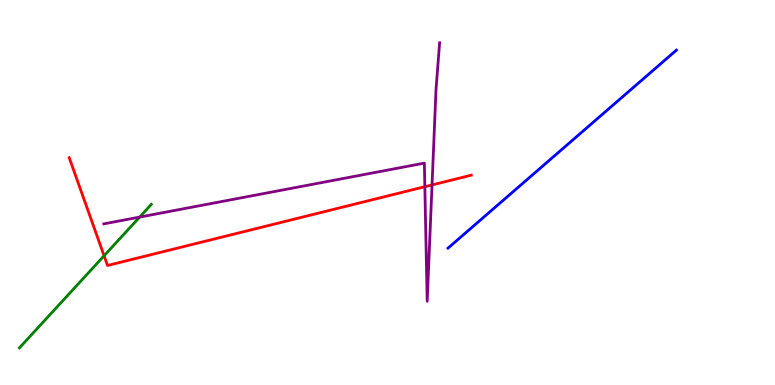[{'lines': ['blue', 'red'], 'intersections': []}, {'lines': ['green', 'red'], 'intersections': [{'x': 1.34, 'y': 3.36}]}, {'lines': ['purple', 'red'], 'intersections': [{'x': 5.48, 'y': 5.15}, {'x': 5.57, 'y': 5.2}]}, {'lines': ['blue', 'green'], 'intersections': []}, {'lines': ['blue', 'purple'], 'intersections': []}, {'lines': ['green', 'purple'], 'intersections': [{'x': 1.8, 'y': 4.36}]}]